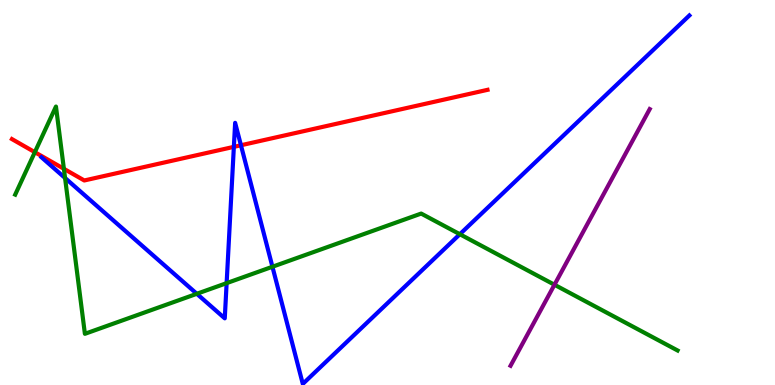[{'lines': ['blue', 'red'], 'intersections': [{'x': 3.02, 'y': 6.19}, {'x': 3.11, 'y': 6.23}]}, {'lines': ['green', 'red'], 'intersections': [{'x': 0.45, 'y': 6.05}, {'x': 0.824, 'y': 5.62}]}, {'lines': ['purple', 'red'], 'intersections': []}, {'lines': ['blue', 'green'], 'intersections': [{'x': 0.84, 'y': 5.38}, {'x': 2.54, 'y': 2.37}, {'x': 2.92, 'y': 2.65}, {'x': 3.52, 'y': 3.07}, {'x': 5.93, 'y': 3.92}]}, {'lines': ['blue', 'purple'], 'intersections': []}, {'lines': ['green', 'purple'], 'intersections': [{'x': 7.15, 'y': 2.6}]}]